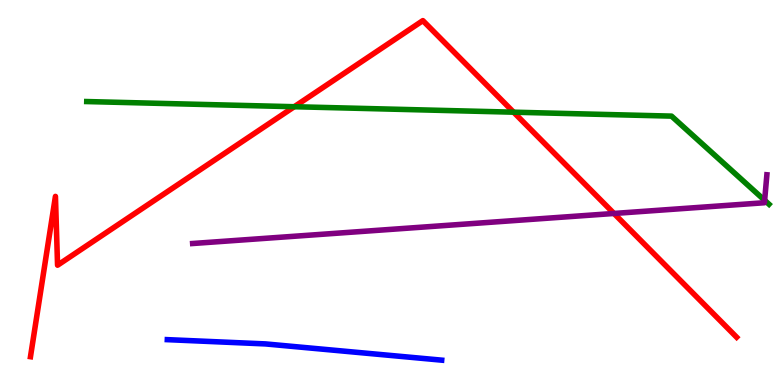[{'lines': ['blue', 'red'], 'intersections': []}, {'lines': ['green', 'red'], 'intersections': [{'x': 3.8, 'y': 7.23}, {'x': 6.63, 'y': 7.09}]}, {'lines': ['purple', 'red'], 'intersections': [{'x': 7.92, 'y': 4.46}]}, {'lines': ['blue', 'green'], 'intersections': []}, {'lines': ['blue', 'purple'], 'intersections': []}, {'lines': ['green', 'purple'], 'intersections': [{'x': 9.87, 'y': 4.8}]}]